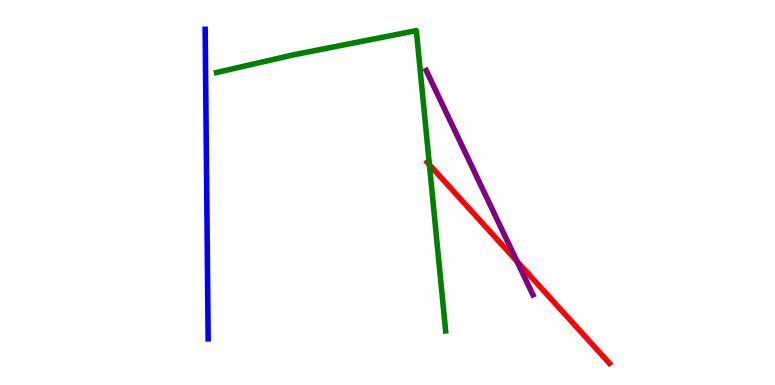[{'lines': ['blue', 'red'], 'intersections': []}, {'lines': ['green', 'red'], 'intersections': [{'x': 5.54, 'y': 5.72}]}, {'lines': ['purple', 'red'], 'intersections': [{'x': 6.67, 'y': 3.21}]}, {'lines': ['blue', 'green'], 'intersections': []}, {'lines': ['blue', 'purple'], 'intersections': []}, {'lines': ['green', 'purple'], 'intersections': []}]